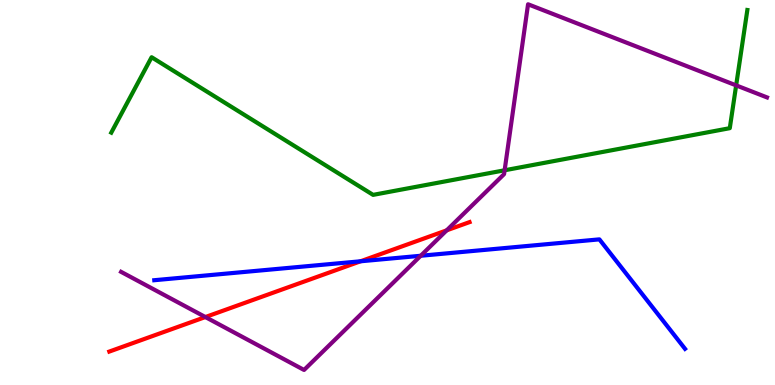[{'lines': ['blue', 'red'], 'intersections': [{'x': 4.65, 'y': 3.21}]}, {'lines': ['green', 'red'], 'intersections': []}, {'lines': ['purple', 'red'], 'intersections': [{'x': 2.65, 'y': 1.77}, {'x': 5.76, 'y': 4.02}]}, {'lines': ['blue', 'green'], 'intersections': []}, {'lines': ['blue', 'purple'], 'intersections': [{'x': 5.43, 'y': 3.36}]}, {'lines': ['green', 'purple'], 'intersections': [{'x': 6.51, 'y': 5.58}, {'x': 9.5, 'y': 7.78}]}]